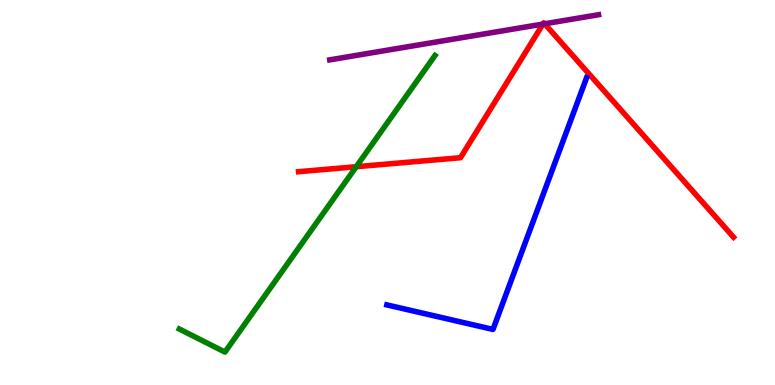[{'lines': ['blue', 'red'], 'intersections': []}, {'lines': ['green', 'red'], 'intersections': [{'x': 4.6, 'y': 5.67}]}, {'lines': ['purple', 'red'], 'intersections': [{'x': 7.01, 'y': 9.37}, {'x': 7.03, 'y': 9.38}]}, {'lines': ['blue', 'green'], 'intersections': []}, {'lines': ['blue', 'purple'], 'intersections': []}, {'lines': ['green', 'purple'], 'intersections': []}]